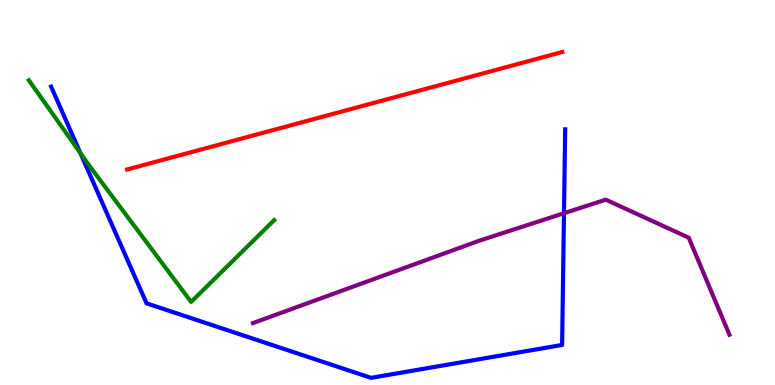[{'lines': ['blue', 'red'], 'intersections': []}, {'lines': ['green', 'red'], 'intersections': []}, {'lines': ['purple', 'red'], 'intersections': []}, {'lines': ['blue', 'green'], 'intersections': [{'x': 1.04, 'y': 6.03}]}, {'lines': ['blue', 'purple'], 'intersections': [{'x': 7.28, 'y': 4.46}]}, {'lines': ['green', 'purple'], 'intersections': []}]